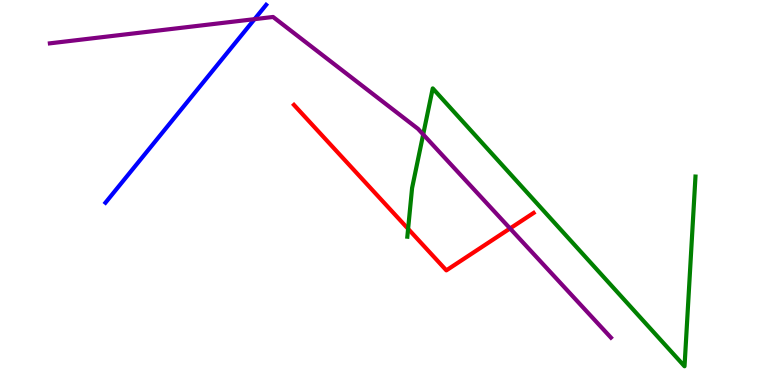[{'lines': ['blue', 'red'], 'intersections': []}, {'lines': ['green', 'red'], 'intersections': [{'x': 5.27, 'y': 4.06}]}, {'lines': ['purple', 'red'], 'intersections': [{'x': 6.58, 'y': 4.07}]}, {'lines': ['blue', 'green'], 'intersections': []}, {'lines': ['blue', 'purple'], 'intersections': [{'x': 3.28, 'y': 9.5}]}, {'lines': ['green', 'purple'], 'intersections': [{'x': 5.46, 'y': 6.51}]}]